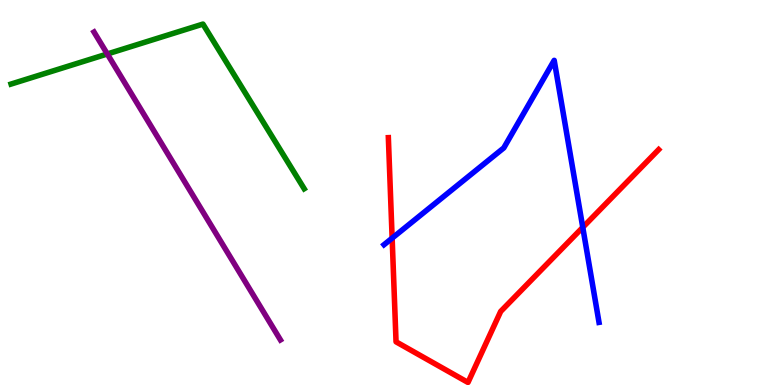[{'lines': ['blue', 'red'], 'intersections': [{'x': 5.06, 'y': 3.81}, {'x': 7.52, 'y': 4.09}]}, {'lines': ['green', 'red'], 'intersections': []}, {'lines': ['purple', 'red'], 'intersections': []}, {'lines': ['blue', 'green'], 'intersections': []}, {'lines': ['blue', 'purple'], 'intersections': []}, {'lines': ['green', 'purple'], 'intersections': [{'x': 1.38, 'y': 8.6}]}]